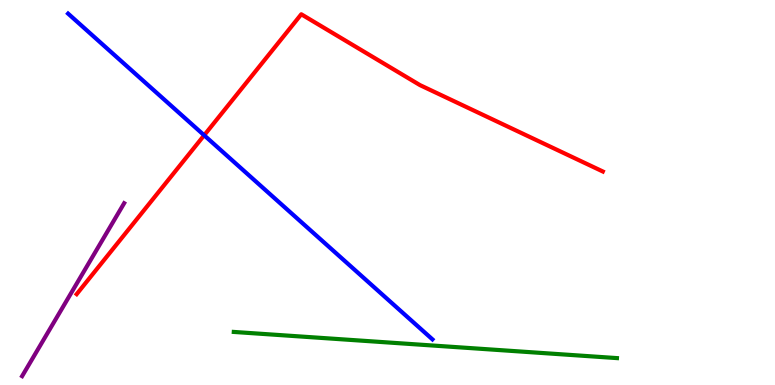[{'lines': ['blue', 'red'], 'intersections': [{'x': 2.63, 'y': 6.49}]}, {'lines': ['green', 'red'], 'intersections': []}, {'lines': ['purple', 'red'], 'intersections': []}, {'lines': ['blue', 'green'], 'intersections': []}, {'lines': ['blue', 'purple'], 'intersections': []}, {'lines': ['green', 'purple'], 'intersections': []}]